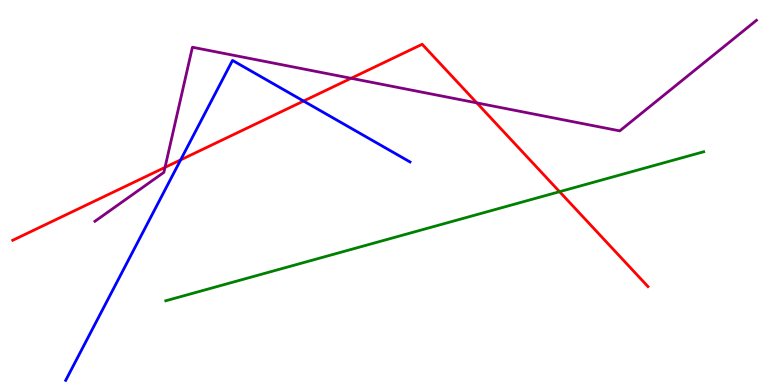[{'lines': ['blue', 'red'], 'intersections': [{'x': 2.33, 'y': 5.85}, {'x': 3.92, 'y': 7.38}]}, {'lines': ['green', 'red'], 'intersections': [{'x': 7.22, 'y': 5.02}]}, {'lines': ['purple', 'red'], 'intersections': [{'x': 2.13, 'y': 5.65}, {'x': 4.53, 'y': 7.97}, {'x': 6.15, 'y': 7.33}]}, {'lines': ['blue', 'green'], 'intersections': []}, {'lines': ['blue', 'purple'], 'intersections': []}, {'lines': ['green', 'purple'], 'intersections': []}]